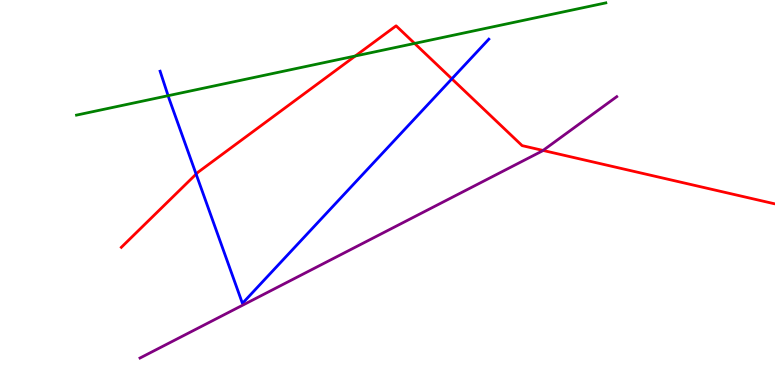[{'lines': ['blue', 'red'], 'intersections': [{'x': 2.53, 'y': 5.48}, {'x': 5.83, 'y': 7.95}]}, {'lines': ['green', 'red'], 'intersections': [{'x': 4.58, 'y': 8.55}, {'x': 5.35, 'y': 8.87}]}, {'lines': ['purple', 'red'], 'intersections': [{'x': 7.01, 'y': 6.09}]}, {'lines': ['blue', 'green'], 'intersections': [{'x': 2.17, 'y': 7.51}]}, {'lines': ['blue', 'purple'], 'intersections': []}, {'lines': ['green', 'purple'], 'intersections': []}]